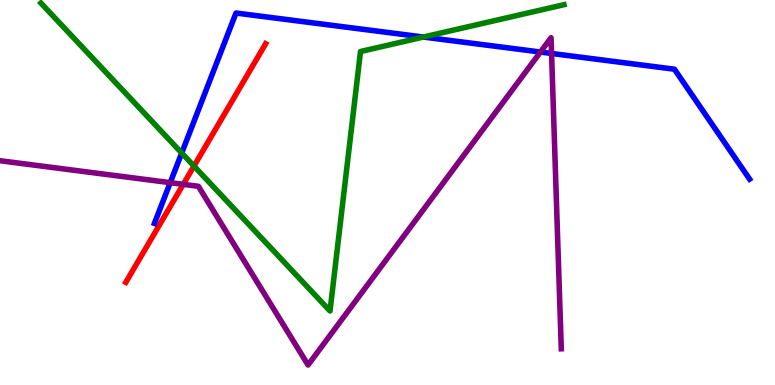[{'lines': ['blue', 'red'], 'intersections': []}, {'lines': ['green', 'red'], 'intersections': [{'x': 2.5, 'y': 5.69}]}, {'lines': ['purple', 'red'], 'intersections': [{'x': 2.36, 'y': 5.21}]}, {'lines': ['blue', 'green'], 'intersections': [{'x': 2.34, 'y': 6.03}, {'x': 5.46, 'y': 9.04}]}, {'lines': ['blue', 'purple'], 'intersections': [{'x': 2.2, 'y': 5.26}, {'x': 6.97, 'y': 8.65}, {'x': 7.12, 'y': 8.61}]}, {'lines': ['green', 'purple'], 'intersections': []}]